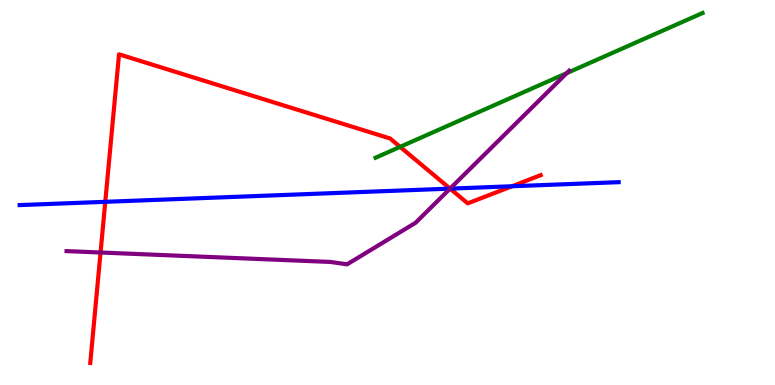[{'lines': ['blue', 'red'], 'intersections': [{'x': 1.36, 'y': 4.76}, {'x': 5.81, 'y': 5.1}, {'x': 6.61, 'y': 5.16}]}, {'lines': ['green', 'red'], 'intersections': [{'x': 5.16, 'y': 6.19}]}, {'lines': ['purple', 'red'], 'intersections': [{'x': 1.3, 'y': 3.44}, {'x': 5.81, 'y': 5.1}]}, {'lines': ['blue', 'green'], 'intersections': []}, {'lines': ['blue', 'purple'], 'intersections': [{'x': 5.81, 'y': 5.1}]}, {'lines': ['green', 'purple'], 'intersections': [{'x': 7.31, 'y': 8.1}]}]